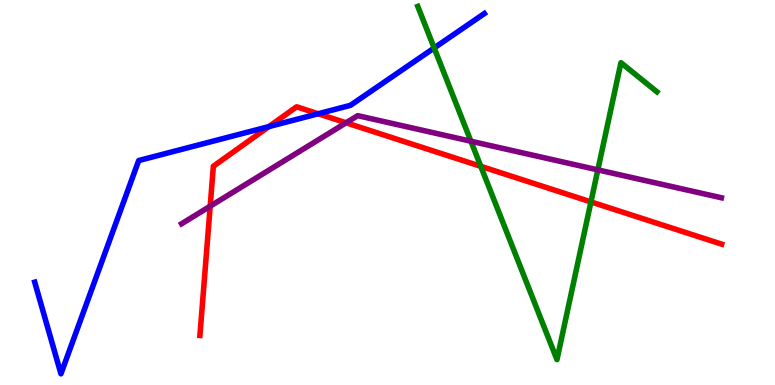[{'lines': ['blue', 'red'], 'intersections': [{'x': 3.47, 'y': 6.71}, {'x': 4.11, 'y': 7.05}]}, {'lines': ['green', 'red'], 'intersections': [{'x': 6.2, 'y': 5.68}, {'x': 7.63, 'y': 4.76}]}, {'lines': ['purple', 'red'], 'intersections': [{'x': 2.71, 'y': 4.64}, {'x': 4.47, 'y': 6.81}]}, {'lines': ['blue', 'green'], 'intersections': [{'x': 5.6, 'y': 8.75}]}, {'lines': ['blue', 'purple'], 'intersections': []}, {'lines': ['green', 'purple'], 'intersections': [{'x': 6.08, 'y': 6.33}, {'x': 7.71, 'y': 5.59}]}]